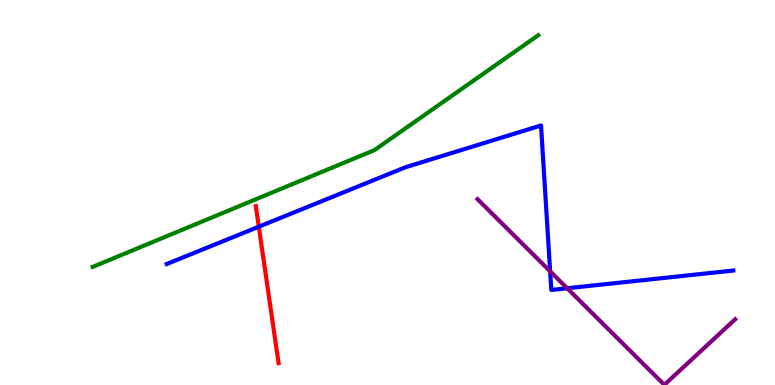[{'lines': ['blue', 'red'], 'intersections': [{'x': 3.34, 'y': 4.11}]}, {'lines': ['green', 'red'], 'intersections': []}, {'lines': ['purple', 'red'], 'intersections': []}, {'lines': ['blue', 'green'], 'intersections': []}, {'lines': ['blue', 'purple'], 'intersections': [{'x': 7.1, 'y': 2.95}, {'x': 7.32, 'y': 2.51}]}, {'lines': ['green', 'purple'], 'intersections': []}]